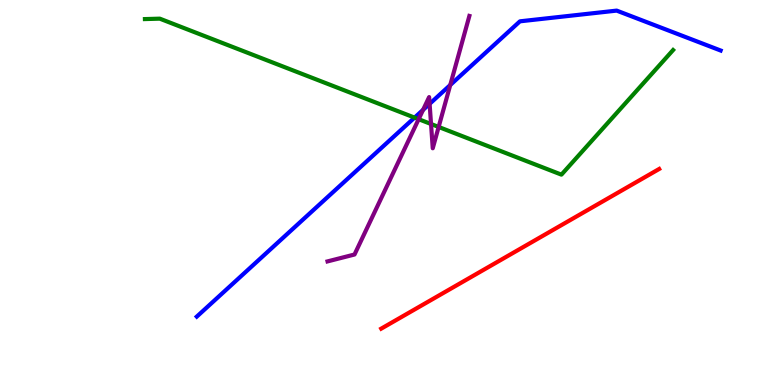[{'lines': ['blue', 'red'], 'intersections': []}, {'lines': ['green', 'red'], 'intersections': []}, {'lines': ['purple', 'red'], 'intersections': []}, {'lines': ['blue', 'green'], 'intersections': [{'x': 5.35, 'y': 6.95}]}, {'lines': ['blue', 'purple'], 'intersections': [{'x': 5.46, 'y': 7.15}, {'x': 5.54, 'y': 7.3}, {'x': 5.81, 'y': 7.79}]}, {'lines': ['green', 'purple'], 'intersections': [{'x': 5.4, 'y': 6.9}, {'x': 5.56, 'y': 6.78}, {'x': 5.66, 'y': 6.7}]}]